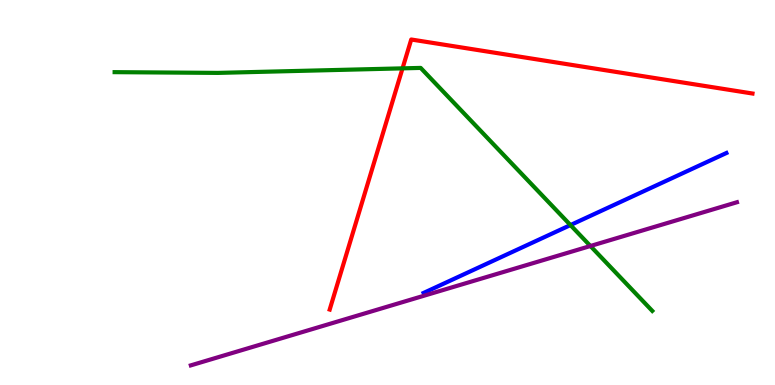[{'lines': ['blue', 'red'], 'intersections': []}, {'lines': ['green', 'red'], 'intersections': [{'x': 5.19, 'y': 8.22}]}, {'lines': ['purple', 'red'], 'intersections': []}, {'lines': ['blue', 'green'], 'intersections': [{'x': 7.36, 'y': 4.15}]}, {'lines': ['blue', 'purple'], 'intersections': []}, {'lines': ['green', 'purple'], 'intersections': [{'x': 7.62, 'y': 3.61}]}]